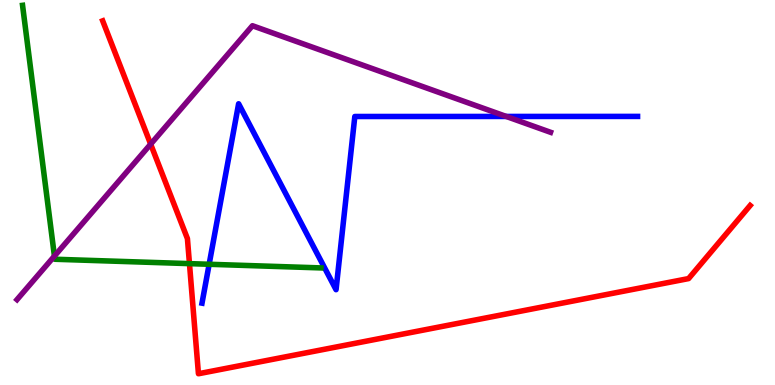[{'lines': ['blue', 'red'], 'intersections': []}, {'lines': ['green', 'red'], 'intersections': [{'x': 2.44, 'y': 3.15}]}, {'lines': ['purple', 'red'], 'intersections': [{'x': 1.94, 'y': 6.26}]}, {'lines': ['blue', 'green'], 'intersections': [{'x': 2.7, 'y': 3.14}]}, {'lines': ['blue', 'purple'], 'intersections': [{'x': 6.53, 'y': 6.98}]}, {'lines': ['green', 'purple'], 'intersections': [{'x': 0.702, 'y': 3.35}]}]